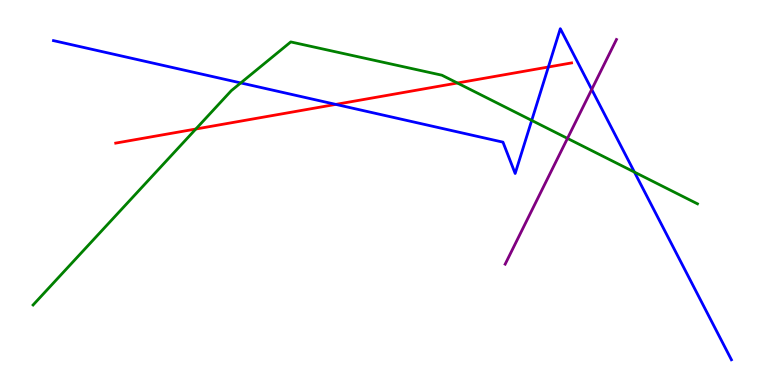[{'lines': ['blue', 'red'], 'intersections': [{'x': 4.33, 'y': 7.29}, {'x': 7.08, 'y': 8.26}]}, {'lines': ['green', 'red'], 'intersections': [{'x': 2.53, 'y': 6.65}, {'x': 5.9, 'y': 7.84}]}, {'lines': ['purple', 'red'], 'intersections': []}, {'lines': ['blue', 'green'], 'intersections': [{'x': 3.11, 'y': 7.85}, {'x': 6.86, 'y': 6.87}, {'x': 8.19, 'y': 5.53}]}, {'lines': ['blue', 'purple'], 'intersections': [{'x': 7.64, 'y': 7.68}]}, {'lines': ['green', 'purple'], 'intersections': [{'x': 7.32, 'y': 6.41}]}]